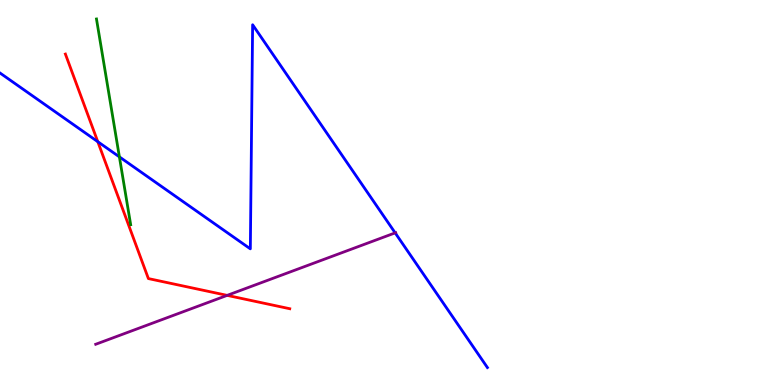[{'lines': ['blue', 'red'], 'intersections': [{'x': 1.26, 'y': 6.32}]}, {'lines': ['green', 'red'], 'intersections': []}, {'lines': ['purple', 'red'], 'intersections': [{'x': 2.93, 'y': 2.33}]}, {'lines': ['blue', 'green'], 'intersections': [{'x': 1.54, 'y': 5.93}]}, {'lines': ['blue', 'purple'], 'intersections': [{'x': 5.1, 'y': 3.95}]}, {'lines': ['green', 'purple'], 'intersections': []}]